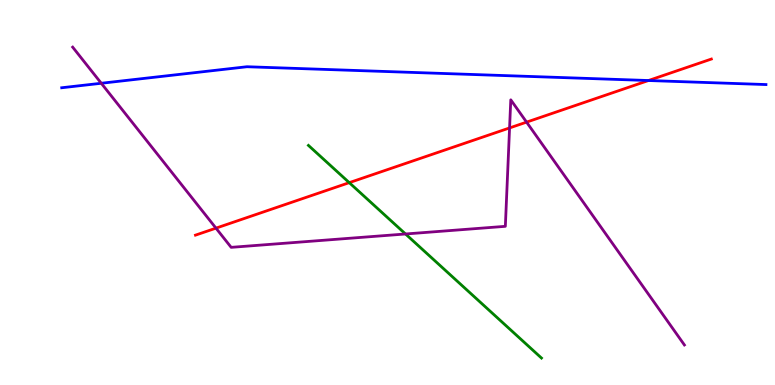[{'lines': ['blue', 'red'], 'intersections': [{'x': 8.37, 'y': 7.91}]}, {'lines': ['green', 'red'], 'intersections': [{'x': 4.51, 'y': 5.26}]}, {'lines': ['purple', 'red'], 'intersections': [{'x': 2.79, 'y': 4.07}, {'x': 6.58, 'y': 6.68}, {'x': 6.79, 'y': 6.83}]}, {'lines': ['blue', 'green'], 'intersections': []}, {'lines': ['blue', 'purple'], 'intersections': [{'x': 1.31, 'y': 7.84}]}, {'lines': ['green', 'purple'], 'intersections': [{'x': 5.23, 'y': 3.92}]}]